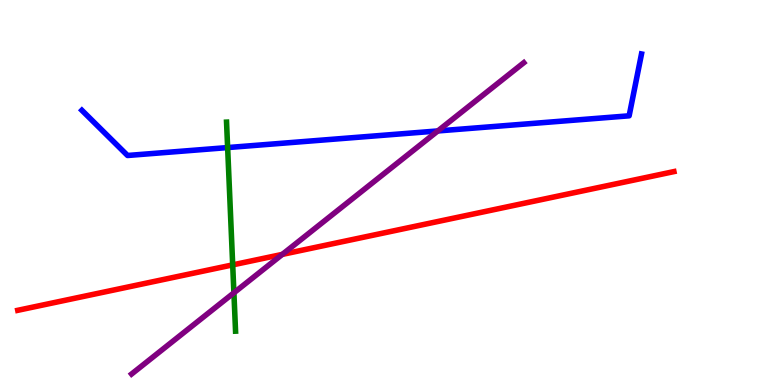[{'lines': ['blue', 'red'], 'intersections': []}, {'lines': ['green', 'red'], 'intersections': [{'x': 3.0, 'y': 3.12}]}, {'lines': ['purple', 'red'], 'intersections': [{'x': 3.64, 'y': 3.39}]}, {'lines': ['blue', 'green'], 'intersections': [{'x': 2.94, 'y': 6.17}]}, {'lines': ['blue', 'purple'], 'intersections': [{'x': 5.65, 'y': 6.6}]}, {'lines': ['green', 'purple'], 'intersections': [{'x': 3.02, 'y': 2.39}]}]